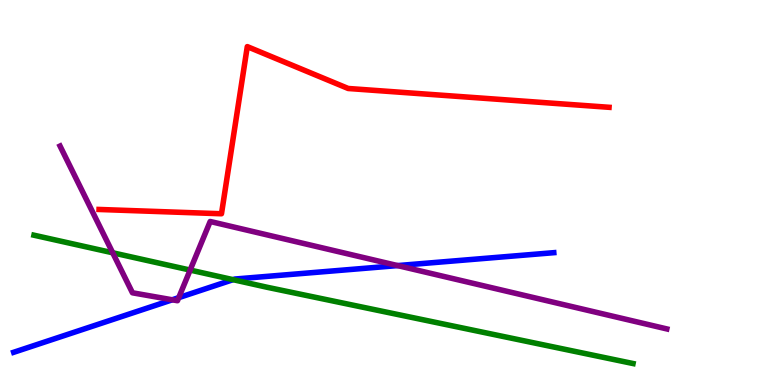[{'lines': ['blue', 'red'], 'intersections': []}, {'lines': ['green', 'red'], 'intersections': []}, {'lines': ['purple', 'red'], 'intersections': []}, {'lines': ['blue', 'green'], 'intersections': [{'x': 3.01, 'y': 2.74}]}, {'lines': ['blue', 'purple'], 'intersections': [{'x': 2.22, 'y': 2.21}, {'x': 2.31, 'y': 2.27}, {'x': 5.13, 'y': 3.1}]}, {'lines': ['green', 'purple'], 'intersections': [{'x': 1.45, 'y': 3.43}, {'x': 2.45, 'y': 2.99}]}]